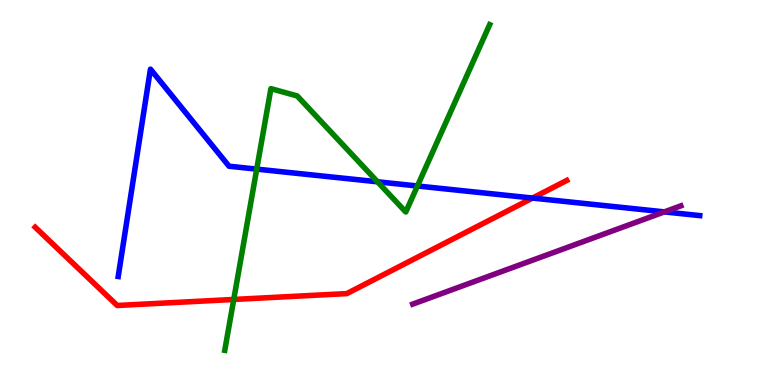[{'lines': ['blue', 'red'], 'intersections': [{'x': 6.87, 'y': 4.86}]}, {'lines': ['green', 'red'], 'intersections': [{'x': 3.02, 'y': 2.22}]}, {'lines': ['purple', 'red'], 'intersections': []}, {'lines': ['blue', 'green'], 'intersections': [{'x': 3.31, 'y': 5.61}, {'x': 4.87, 'y': 5.28}, {'x': 5.39, 'y': 5.17}]}, {'lines': ['blue', 'purple'], 'intersections': [{'x': 8.57, 'y': 4.5}]}, {'lines': ['green', 'purple'], 'intersections': []}]